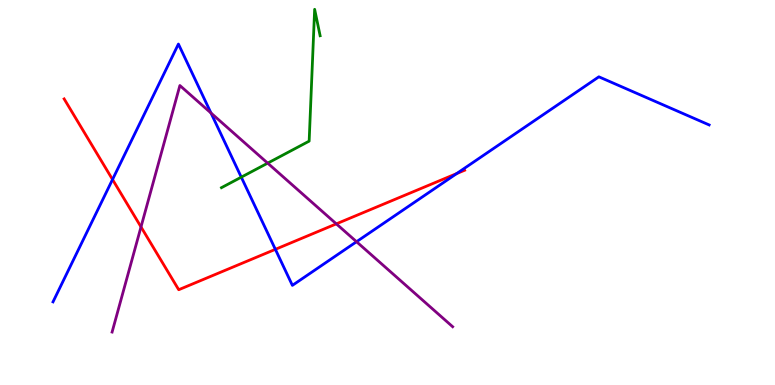[{'lines': ['blue', 'red'], 'intersections': [{'x': 1.45, 'y': 5.34}, {'x': 3.55, 'y': 3.52}, {'x': 5.89, 'y': 5.49}]}, {'lines': ['green', 'red'], 'intersections': []}, {'lines': ['purple', 'red'], 'intersections': [{'x': 1.82, 'y': 4.11}, {'x': 4.34, 'y': 4.19}]}, {'lines': ['blue', 'green'], 'intersections': [{'x': 3.11, 'y': 5.4}]}, {'lines': ['blue', 'purple'], 'intersections': [{'x': 2.72, 'y': 7.06}, {'x': 4.6, 'y': 3.72}]}, {'lines': ['green', 'purple'], 'intersections': [{'x': 3.45, 'y': 5.76}]}]